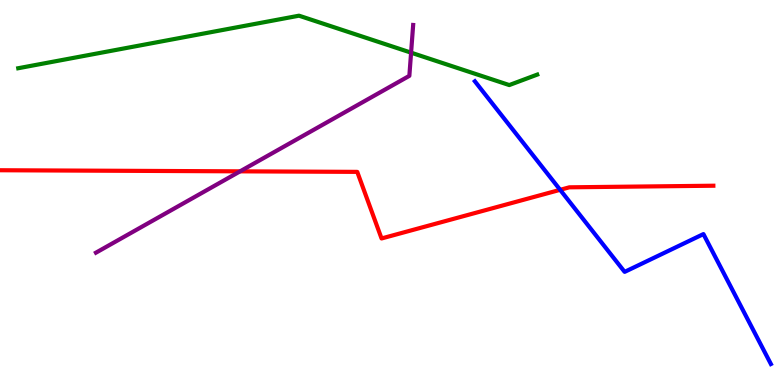[{'lines': ['blue', 'red'], 'intersections': [{'x': 7.23, 'y': 5.07}]}, {'lines': ['green', 'red'], 'intersections': []}, {'lines': ['purple', 'red'], 'intersections': [{'x': 3.1, 'y': 5.55}]}, {'lines': ['blue', 'green'], 'intersections': []}, {'lines': ['blue', 'purple'], 'intersections': []}, {'lines': ['green', 'purple'], 'intersections': [{'x': 5.3, 'y': 8.63}]}]